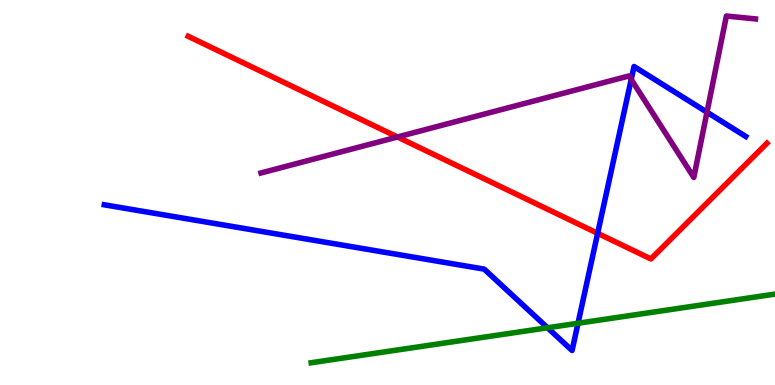[{'lines': ['blue', 'red'], 'intersections': [{'x': 7.71, 'y': 3.94}]}, {'lines': ['green', 'red'], 'intersections': []}, {'lines': ['purple', 'red'], 'intersections': [{'x': 5.13, 'y': 6.44}]}, {'lines': ['blue', 'green'], 'intersections': [{'x': 7.07, 'y': 1.49}, {'x': 7.46, 'y': 1.6}]}, {'lines': ['blue', 'purple'], 'intersections': [{'x': 8.14, 'y': 7.94}, {'x': 9.12, 'y': 7.09}]}, {'lines': ['green', 'purple'], 'intersections': []}]